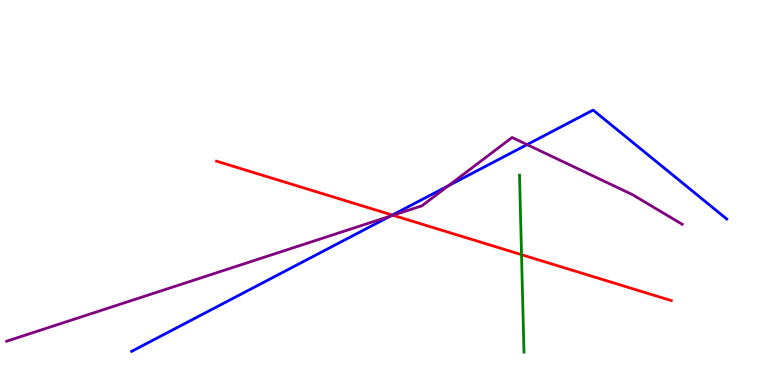[{'lines': ['blue', 'red'], 'intersections': [{'x': 5.06, 'y': 4.41}]}, {'lines': ['green', 'red'], 'intersections': [{'x': 6.73, 'y': 3.39}]}, {'lines': ['purple', 'red'], 'intersections': [{'x': 5.07, 'y': 4.41}]}, {'lines': ['blue', 'green'], 'intersections': []}, {'lines': ['blue', 'purple'], 'intersections': [{'x': 5.04, 'y': 4.39}, {'x': 5.79, 'y': 5.18}, {'x': 6.8, 'y': 6.24}]}, {'lines': ['green', 'purple'], 'intersections': []}]